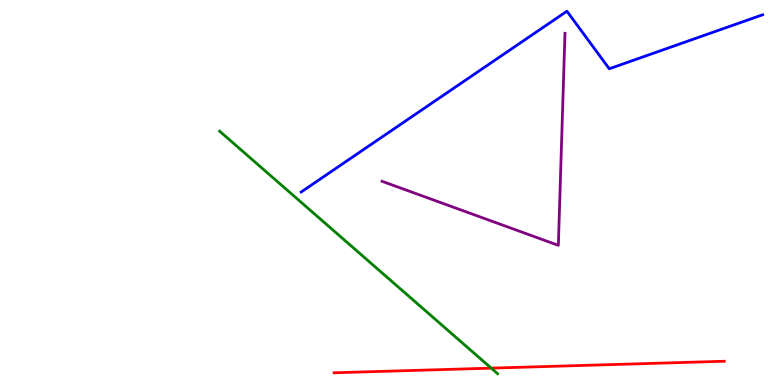[{'lines': ['blue', 'red'], 'intersections': []}, {'lines': ['green', 'red'], 'intersections': [{'x': 6.34, 'y': 0.438}]}, {'lines': ['purple', 'red'], 'intersections': []}, {'lines': ['blue', 'green'], 'intersections': []}, {'lines': ['blue', 'purple'], 'intersections': []}, {'lines': ['green', 'purple'], 'intersections': []}]